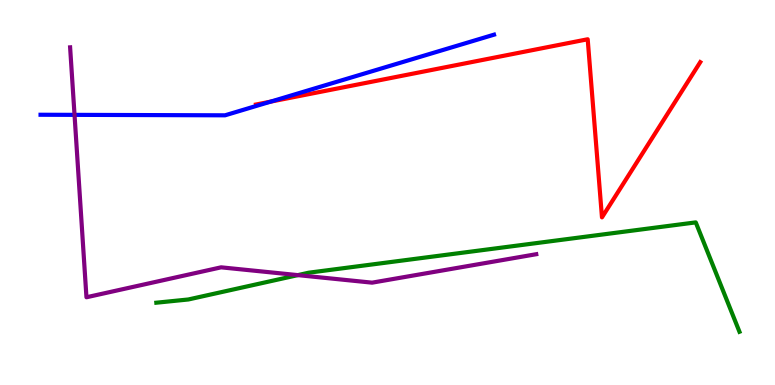[{'lines': ['blue', 'red'], 'intersections': [{'x': 3.49, 'y': 7.36}]}, {'lines': ['green', 'red'], 'intersections': []}, {'lines': ['purple', 'red'], 'intersections': []}, {'lines': ['blue', 'green'], 'intersections': []}, {'lines': ['blue', 'purple'], 'intersections': [{'x': 0.962, 'y': 7.02}]}, {'lines': ['green', 'purple'], 'intersections': [{'x': 3.84, 'y': 2.85}]}]